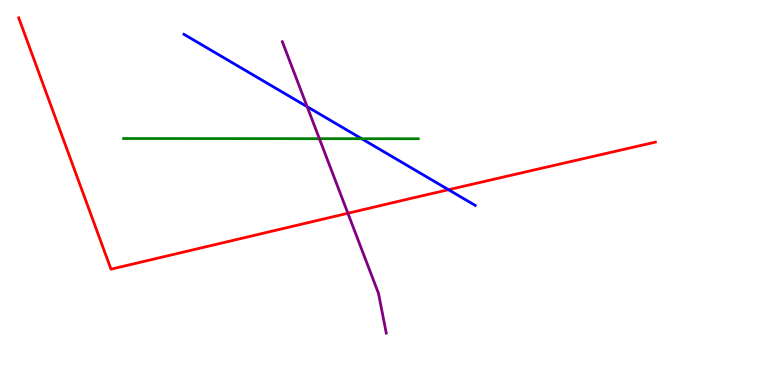[{'lines': ['blue', 'red'], 'intersections': [{'x': 5.79, 'y': 5.07}]}, {'lines': ['green', 'red'], 'intersections': []}, {'lines': ['purple', 'red'], 'intersections': [{'x': 4.49, 'y': 4.46}]}, {'lines': ['blue', 'green'], 'intersections': [{'x': 4.67, 'y': 6.4}]}, {'lines': ['blue', 'purple'], 'intersections': [{'x': 3.96, 'y': 7.23}]}, {'lines': ['green', 'purple'], 'intersections': [{'x': 4.12, 'y': 6.4}]}]